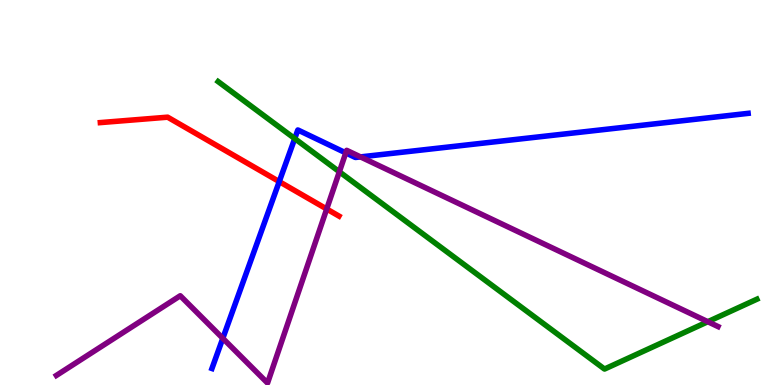[{'lines': ['blue', 'red'], 'intersections': [{'x': 3.6, 'y': 5.28}]}, {'lines': ['green', 'red'], 'intersections': []}, {'lines': ['purple', 'red'], 'intersections': [{'x': 4.22, 'y': 4.57}]}, {'lines': ['blue', 'green'], 'intersections': [{'x': 3.8, 'y': 6.4}]}, {'lines': ['blue', 'purple'], 'intersections': [{'x': 2.88, 'y': 1.21}, {'x': 4.46, 'y': 6.03}, {'x': 4.65, 'y': 5.92}]}, {'lines': ['green', 'purple'], 'intersections': [{'x': 4.38, 'y': 5.54}, {'x': 9.13, 'y': 1.64}]}]